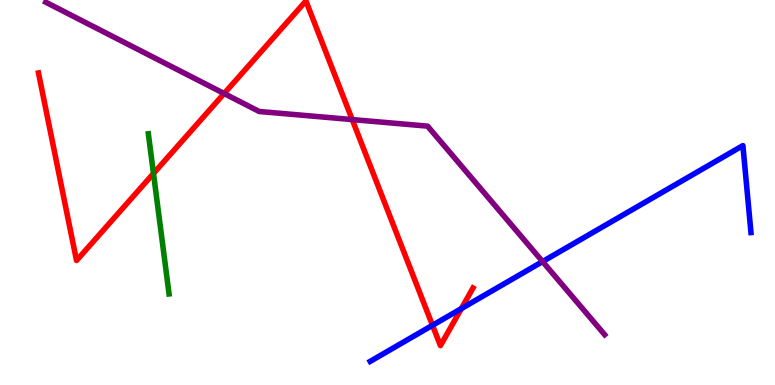[{'lines': ['blue', 'red'], 'intersections': [{'x': 5.58, 'y': 1.55}, {'x': 5.95, 'y': 1.98}]}, {'lines': ['green', 'red'], 'intersections': [{'x': 1.98, 'y': 5.49}]}, {'lines': ['purple', 'red'], 'intersections': [{'x': 2.89, 'y': 7.57}, {'x': 4.54, 'y': 6.89}]}, {'lines': ['blue', 'green'], 'intersections': []}, {'lines': ['blue', 'purple'], 'intersections': [{'x': 7.0, 'y': 3.21}]}, {'lines': ['green', 'purple'], 'intersections': []}]